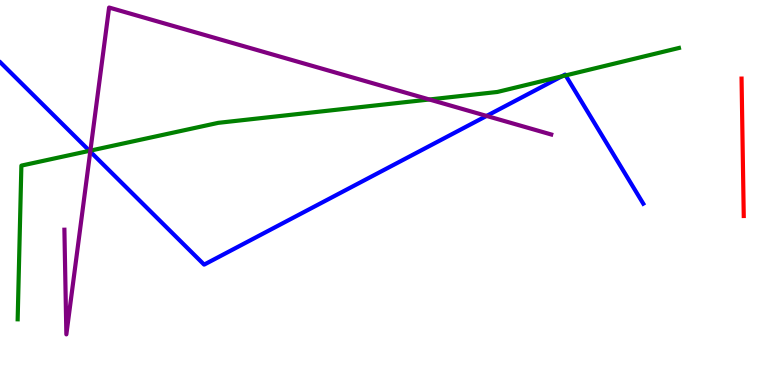[{'lines': ['blue', 'red'], 'intersections': []}, {'lines': ['green', 'red'], 'intersections': []}, {'lines': ['purple', 'red'], 'intersections': []}, {'lines': ['blue', 'green'], 'intersections': [{'x': 1.15, 'y': 6.08}, {'x': 7.25, 'y': 8.02}, {'x': 7.3, 'y': 8.04}]}, {'lines': ['blue', 'purple'], 'intersections': [{'x': 1.16, 'y': 6.06}, {'x': 6.28, 'y': 6.99}]}, {'lines': ['green', 'purple'], 'intersections': [{'x': 1.17, 'y': 6.09}, {'x': 5.54, 'y': 7.42}]}]